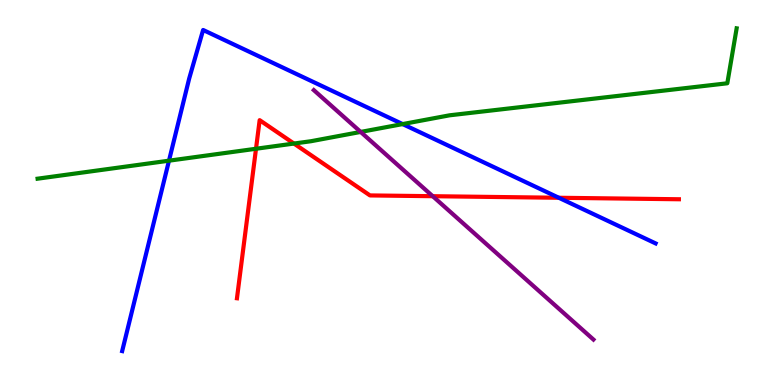[{'lines': ['blue', 'red'], 'intersections': [{'x': 7.21, 'y': 4.86}]}, {'lines': ['green', 'red'], 'intersections': [{'x': 3.3, 'y': 6.14}, {'x': 3.79, 'y': 6.27}]}, {'lines': ['purple', 'red'], 'intersections': [{'x': 5.58, 'y': 4.9}]}, {'lines': ['blue', 'green'], 'intersections': [{'x': 2.18, 'y': 5.83}, {'x': 5.2, 'y': 6.78}]}, {'lines': ['blue', 'purple'], 'intersections': []}, {'lines': ['green', 'purple'], 'intersections': [{'x': 4.65, 'y': 6.57}]}]